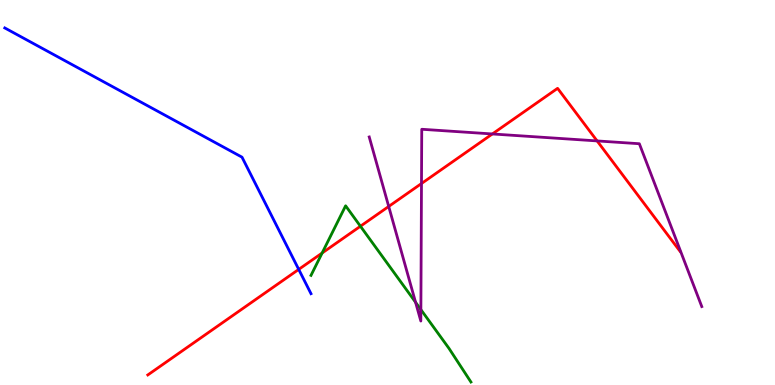[{'lines': ['blue', 'red'], 'intersections': [{'x': 3.85, 'y': 3.0}]}, {'lines': ['green', 'red'], 'intersections': [{'x': 4.16, 'y': 3.43}, {'x': 4.65, 'y': 4.12}]}, {'lines': ['purple', 'red'], 'intersections': [{'x': 5.02, 'y': 4.64}, {'x': 5.44, 'y': 5.23}, {'x': 6.35, 'y': 6.52}, {'x': 7.7, 'y': 6.34}]}, {'lines': ['blue', 'green'], 'intersections': []}, {'lines': ['blue', 'purple'], 'intersections': []}, {'lines': ['green', 'purple'], 'intersections': [{'x': 5.36, 'y': 2.15}, {'x': 5.43, 'y': 1.96}]}]